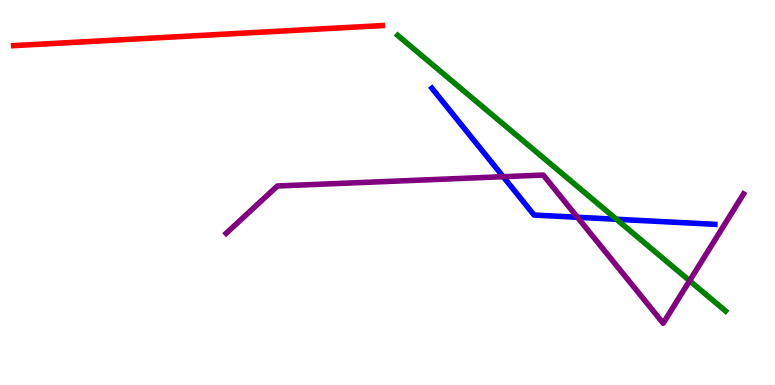[{'lines': ['blue', 'red'], 'intersections': []}, {'lines': ['green', 'red'], 'intersections': []}, {'lines': ['purple', 'red'], 'intersections': []}, {'lines': ['blue', 'green'], 'intersections': [{'x': 7.95, 'y': 4.3}]}, {'lines': ['blue', 'purple'], 'intersections': [{'x': 6.49, 'y': 5.41}, {'x': 7.45, 'y': 4.36}]}, {'lines': ['green', 'purple'], 'intersections': [{'x': 8.9, 'y': 2.71}]}]